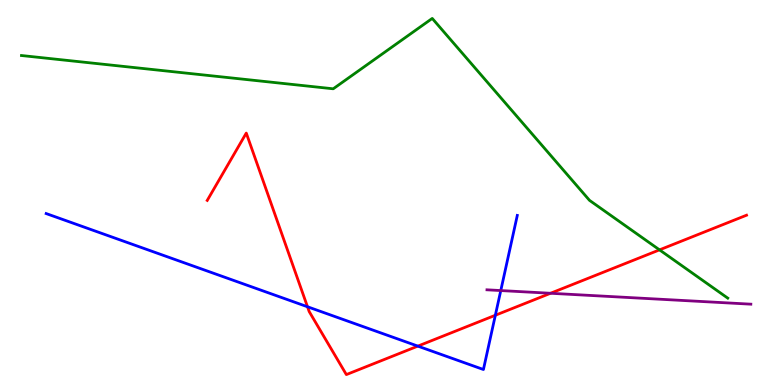[{'lines': ['blue', 'red'], 'intersections': [{'x': 3.97, 'y': 2.03}, {'x': 5.39, 'y': 1.01}, {'x': 6.39, 'y': 1.81}]}, {'lines': ['green', 'red'], 'intersections': [{'x': 8.51, 'y': 3.51}]}, {'lines': ['purple', 'red'], 'intersections': [{'x': 7.1, 'y': 2.38}]}, {'lines': ['blue', 'green'], 'intersections': []}, {'lines': ['blue', 'purple'], 'intersections': [{'x': 6.46, 'y': 2.45}]}, {'lines': ['green', 'purple'], 'intersections': []}]